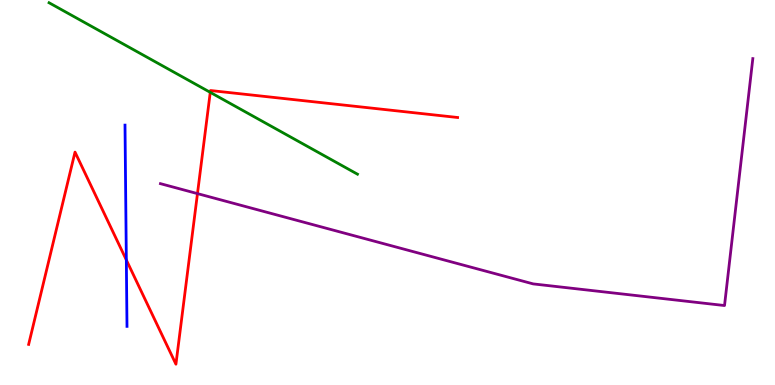[{'lines': ['blue', 'red'], 'intersections': [{'x': 1.63, 'y': 3.25}]}, {'lines': ['green', 'red'], 'intersections': [{'x': 2.71, 'y': 7.6}]}, {'lines': ['purple', 'red'], 'intersections': [{'x': 2.55, 'y': 4.97}]}, {'lines': ['blue', 'green'], 'intersections': []}, {'lines': ['blue', 'purple'], 'intersections': []}, {'lines': ['green', 'purple'], 'intersections': []}]